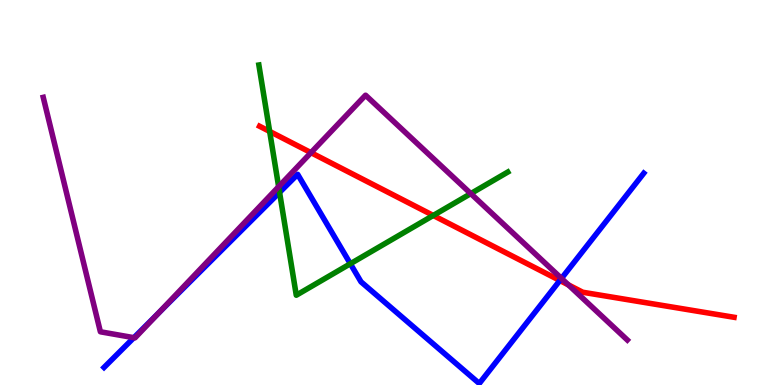[{'lines': ['blue', 'red'], 'intersections': [{'x': 7.22, 'y': 2.71}]}, {'lines': ['green', 'red'], 'intersections': [{'x': 3.48, 'y': 6.59}, {'x': 5.59, 'y': 4.4}]}, {'lines': ['purple', 'red'], 'intersections': [{'x': 4.01, 'y': 6.04}, {'x': 7.33, 'y': 2.6}]}, {'lines': ['blue', 'green'], 'intersections': [{'x': 3.61, 'y': 5.0}, {'x': 4.52, 'y': 3.15}]}, {'lines': ['blue', 'purple'], 'intersections': [{'x': 1.73, 'y': 1.23}, {'x': 2.04, 'y': 1.86}, {'x': 7.24, 'y': 2.77}]}, {'lines': ['green', 'purple'], 'intersections': [{'x': 3.6, 'y': 5.15}, {'x': 6.07, 'y': 4.97}]}]